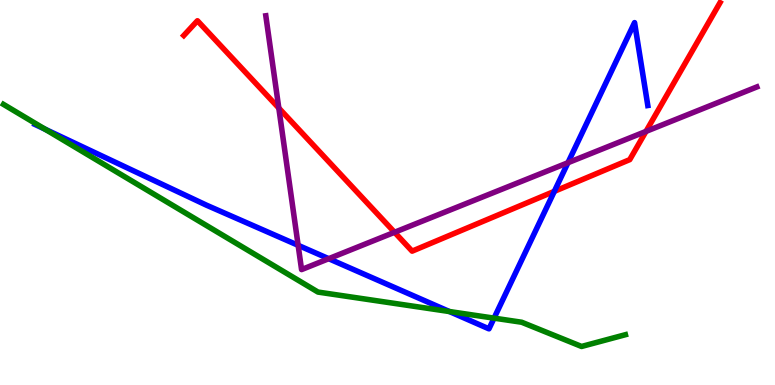[{'lines': ['blue', 'red'], 'intersections': [{'x': 7.15, 'y': 5.03}]}, {'lines': ['green', 'red'], 'intersections': []}, {'lines': ['purple', 'red'], 'intersections': [{'x': 3.6, 'y': 7.19}, {'x': 5.09, 'y': 3.97}, {'x': 8.34, 'y': 6.59}]}, {'lines': ['blue', 'green'], 'intersections': [{'x': 0.581, 'y': 6.64}, {'x': 5.8, 'y': 1.91}, {'x': 6.37, 'y': 1.74}]}, {'lines': ['blue', 'purple'], 'intersections': [{'x': 3.85, 'y': 3.63}, {'x': 4.24, 'y': 3.28}, {'x': 7.33, 'y': 5.77}]}, {'lines': ['green', 'purple'], 'intersections': []}]